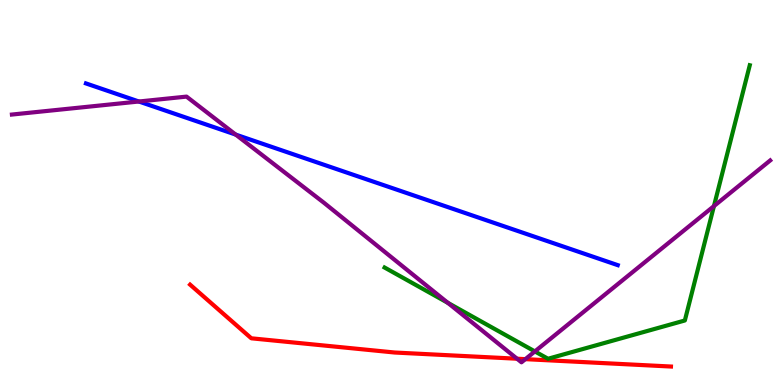[{'lines': ['blue', 'red'], 'intersections': []}, {'lines': ['green', 'red'], 'intersections': []}, {'lines': ['purple', 'red'], 'intersections': [{'x': 6.67, 'y': 0.683}, {'x': 6.78, 'y': 0.672}]}, {'lines': ['blue', 'green'], 'intersections': []}, {'lines': ['blue', 'purple'], 'intersections': [{'x': 1.79, 'y': 7.36}, {'x': 3.04, 'y': 6.5}]}, {'lines': ['green', 'purple'], 'intersections': [{'x': 5.78, 'y': 2.13}, {'x': 6.9, 'y': 0.872}, {'x': 9.21, 'y': 4.65}]}]